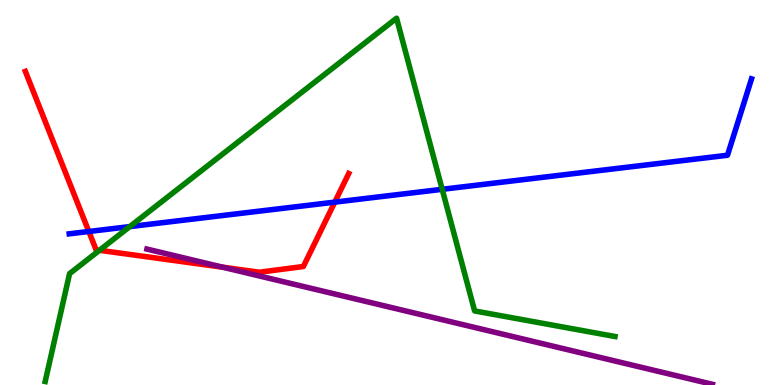[{'lines': ['blue', 'red'], 'intersections': [{'x': 1.15, 'y': 3.99}, {'x': 4.32, 'y': 4.75}]}, {'lines': ['green', 'red'], 'intersections': [{'x': 1.28, 'y': 3.5}]}, {'lines': ['purple', 'red'], 'intersections': [{'x': 2.87, 'y': 3.06}]}, {'lines': ['blue', 'green'], 'intersections': [{'x': 1.67, 'y': 4.11}, {'x': 5.71, 'y': 5.08}]}, {'lines': ['blue', 'purple'], 'intersections': []}, {'lines': ['green', 'purple'], 'intersections': []}]